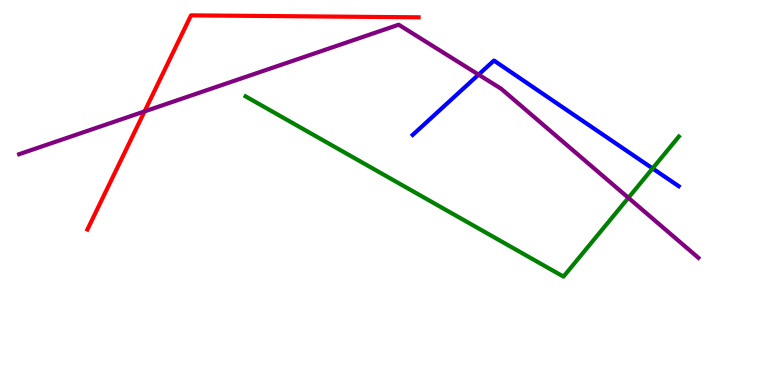[{'lines': ['blue', 'red'], 'intersections': []}, {'lines': ['green', 'red'], 'intersections': []}, {'lines': ['purple', 'red'], 'intersections': [{'x': 1.87, 'y': 7.11}]}, {'lines': ['blue', 'green'], 'intersections': [{'x': 8.42, 'y': 5.63}]}, {'lines': ['blue', 'purple'], 'intersections': [{'x': 6.18, 'y': 8.06}]}, {'lines': ['green', 'purple'], 'intersections': [{'x': 8.11, 'y': 4.86}]}]